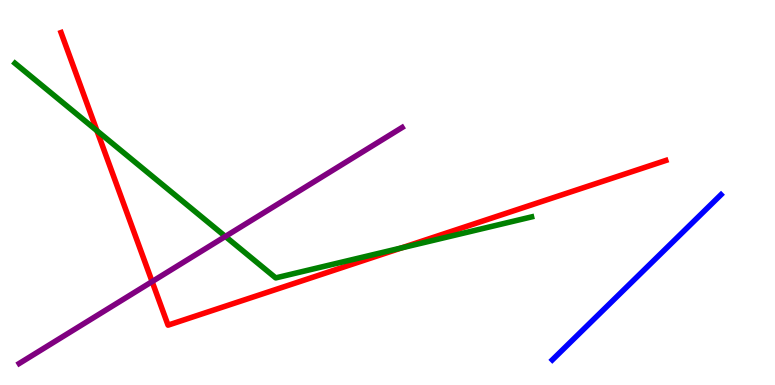[{'lines': ['blue', 'red'], 'intersections': []}, {'lines': ['green', 'red'], 'intersections': [{'x': 1.25, 'y': 6.6}, {'x': 5.18, 'y': 3.56}]}, {'lines': ['purple', 'red'], 'intersections': [{'x': 1.96, 'y': 2.69}]}, {'lines': ['blue', 'green'], 'intersections': []}, {'lines': ['blue', 'purple'], 'intersections': []}, {'lines': ['green', 'purple'], 'intersections': [{'x': 2.91, 'y': 3.86}]}]